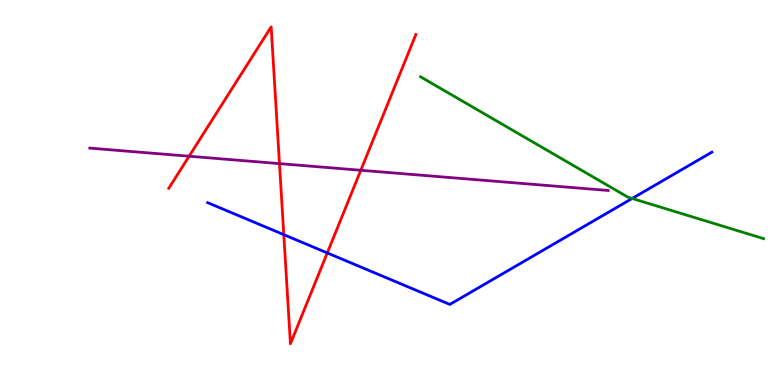[{'lines': ['blue', 'red'], 'intersections': [{'x': 3.66, 'y': 3.91}, {'x': 4.22, 'y': 3.43}]}, {'lines': ['green', 'red'], 'intersections': []}, {'lines': ['purple', 'red'], 'intersections': [{'x': 2.44, 'y': 5.94}, {'x': 3.61, 'y': 5.75}, {'x': 4.66, 'y': 5.58}]}, {'lines': ['blue', 'green'], 'intersections': [{'x': 8.16, 'y': 4.84}]}, {'lines': ['blue', 'purple'], 'intersections': []}, {'lines': ['green', 'purple'], 'intersections': []}]